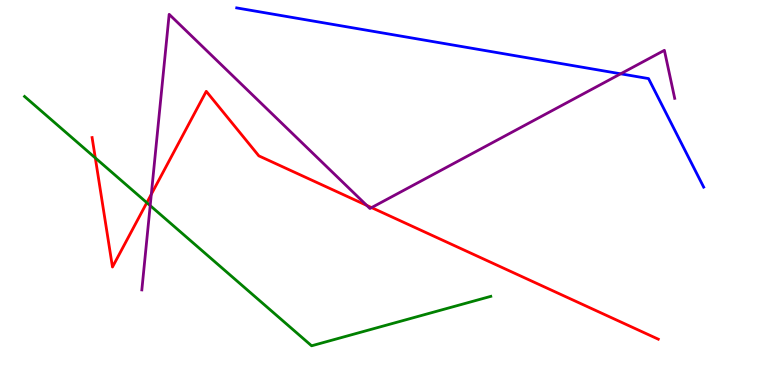[{'lines': ['blue', 'red'], 'intersections': []}, {'lines': ['green', 'red'], 'intersections': [{'x': 1.23, 'y': 5.9}, {'x': 1.89, 'y': 4.74}]}, {'lines': ['purple', 'red'], 'intersections': [{'x': 1.95, 'y': 4.95}, {'x': 4.73, 'y': 4.67}, {'x': 4.79, 'y': 4.61}]}, {'lines': ['blue', 'green'], 'intersections': []}, {'lines': ['blue', 'purple'], 'intersections': [{'x': 8.01, 'y': 8.08}]}, {'lines': ['green', 'purple'], 'intersections': [{'x': 1.94, 'y': 4.66}]}]